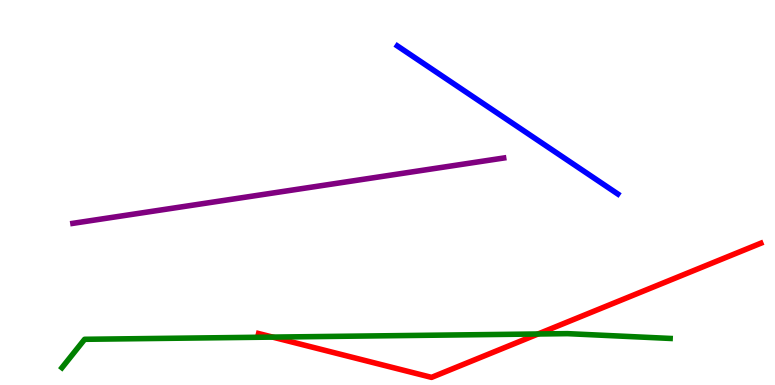[{'lines': ['blue', 'red'], 'intersections': []}, {'lines': ['green', 'red'], 'intersections': [{'x': 3.52, 'y': 1.24}, {'x': 6.94, 'y': 1.33}]}, {'lines': ['purple', 'red'], 'intersections': []}, {'lines': ['blue', 'green'], 'intersections': []}, {'lines': ['blue', 'purple'], 'intersections': []}, {'lines': ['green', 'purple'], 'intersections': []}]